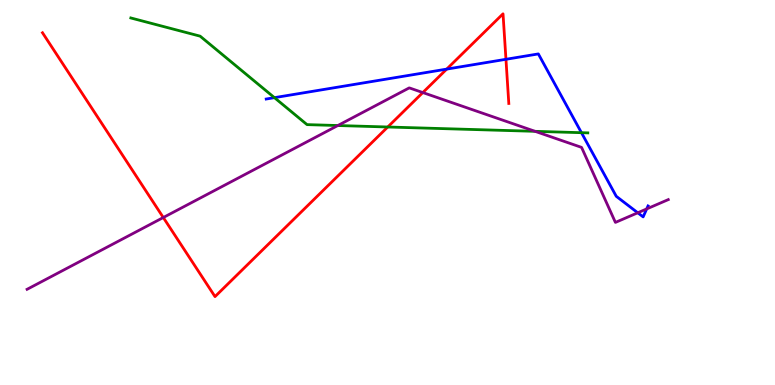[{'lines': ['blue', 'red'], 'intersections': [{'x': 5.76, 'y': 8.2}, {'x': 6.53, 'y': 8.46}]}, {'lines': ['green', 'red'], 'intersections': [{'x': 5.0, 'y': 6.7}]}, {'lines': ['purple', 'red'], 'intersections': [{'x': 2.11, 'y': 4.35}, {'x': 5.46, 'y': 7.6}]}, {'lines': ['blue', 'green'], 'intersections': [{'x': 3.54, 'y': 7.46}, {'x': 7.5, 'y': 6.55}]}, {'lines': ['blue', 'purple'], 'intersections': [{'x': 8.23, 'y': 4.47}, {'x': 8.34, 'y': 4.57}]}, {'lines': ['green', 'purple'], 'intersections': [{'x': 4.36, 'y': 6.74}, {'x': 6.9, 'y': 6.59}]}]